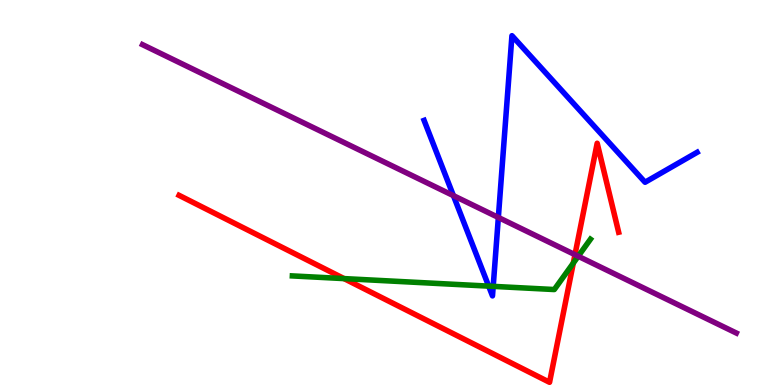[{'lines': ['blue', 'red'], 'intersections': []}, {'lines': ['green', 'red'], 'intersections': [{'x': 4.44, 'y': 2.76}, {'x': 7.4, 'y': 3.17}]}, {'lines': ['purple', 'red'], 'intersections': [{'x': 7.42, 'y': 3.39}]}, {'lines': ['blue', 'green'], 'intersections': [{'x': 6.31, 'y': 2.57}, {'x': 6.36, 'y': 2.56}]}, {'lines': ['blue', 'purple'], 'intersections': [{'x': 5.85, 'y': 4.92}, {'x': 6.43, 'y': 4.35}]}, {'lines': ['green', 'purple'], 'intersections': [{'x': 7.46, 'y': 3.34}]}]